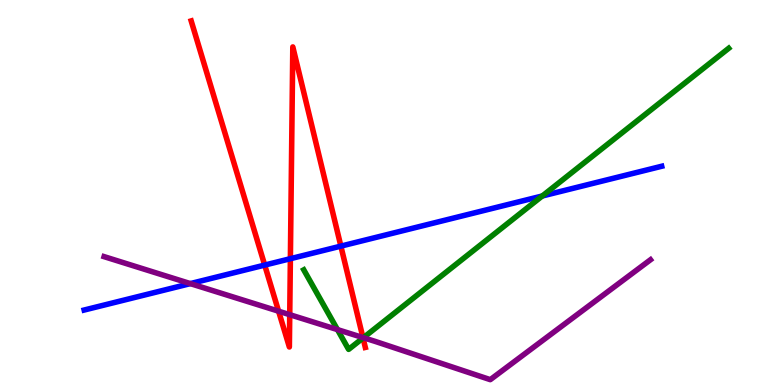[{'lines': ['blue', 'red'], 'intersections': [{'x': 3.42, 'y': 3.11}, {'x': 3.75, 'y': 3.28}, {'x': 4.4, 'y': 3.61}]}, {'lines': ['green', 'red'], 'intersections': [{'x': 4.68, 'y': 1.22}]}, {'lines': ['purple', 'red'], 'intersections': [{'x': 3.59, 'y': 1.92}, {'x': 3.74, 'y': 1.83}, {'x': 4.68, 'y': 1.23}]}, {'lines': ['blue', 'green'], 'intersections': [{'x': 7.0, 'y': 4.91}]}, {'lines': ['blue', 'purple'], 'intersections': [{'x': 2.46, 'y': 2.63}]}, {'lines': ['green', 'purple'], 'intersections': [{'x': 4.35, 'y': 1.44}, {'x': 4.69, 'y': 1.23}]}]